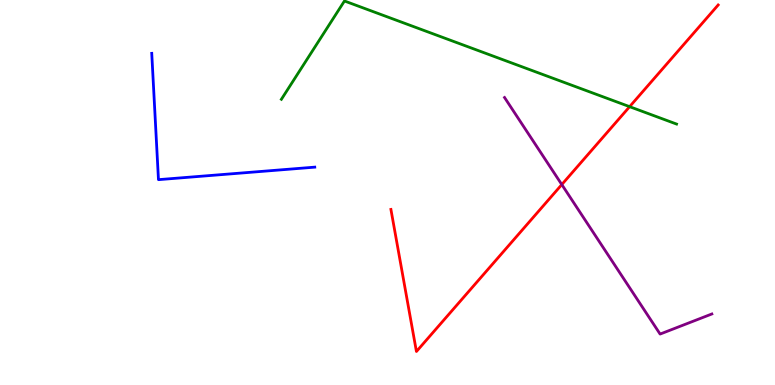[{'lines': ['blue', 'red'], 'intersections': []}, {'lines': ['green', 'red'], 'intersections': [{'x': 8.12, 'y': 7.23}]}, {'lines': ['purple', 'red'], 'intersections': [{'x': 7.25, 'y': 5.21}]}, {'lines': ['blue', 'green'], 'intersections': []}, {'lines': ['blue', 'purple'], 'intersections': []}, {'lines': ['green', 'purple'], 'intersections': []}]